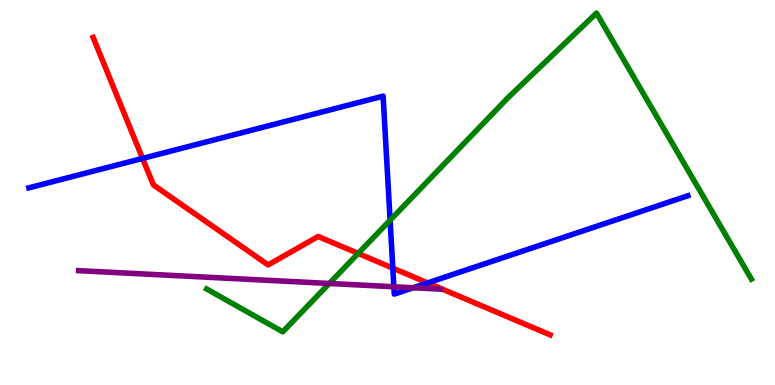[{'lines': ['blue', 'red'], 'intersections': [{'x': 1.84, 'y': 5.89}, {'x': 5.07, 'y': 3.04}, {'x': 5.52, 'y': 2.65}]}, {'lines': ['green', 'red'], 'intersections': [{'x': 4.62, 'y': 3.42}]}, {'lines': ['purple', 'red'], 'intersections': []}, {'lines': ['blue', 'green'], 'intersections': [{'x': 5.03, 'y': 4.28}]}, {'lines': ['blue', 'purple'], 'intersections': [{'x': 5.08, 'y': 2.55}, {'x': 5.33, 'y': 2.53}]}, {'lines': ['green', 'purple'], 'intersections': [{'x': 4.25, 'y': 2.64}]}]